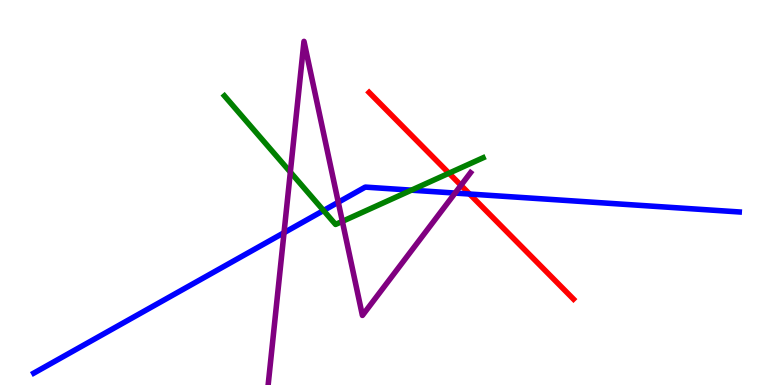[{'lines': ['blue', 'red'], 'intersections': [{'x': 6.06, 'y': 4.96}]}, {'lines': ['green', 'red'], 'intersections': [{'x': 5.79, 'y': 5.5}]}, {'lines': ['purple', 'red'], 'intersections': [{'x': 5.95, 'y': 5.19}]}, {'lines': ['blue', 'green'], 'intersections': [{'x': 4.17, 'y': 4.53}, {'x': 5.31, 'y': 5.06}]}, {'lines': ['blue', 'purple'], 'intersections': [{'x': 3.66, 'y': 3.96}, {'x': 4.36, 'y': 4.75}, {'x': 5.87, 'y': 4.99}]}, {'lines': ['green', 'purple'], 'intersections': [{'x': 3.75, 'y': 5.53}, {'x': 4.42, 'y': 4.25}]}]